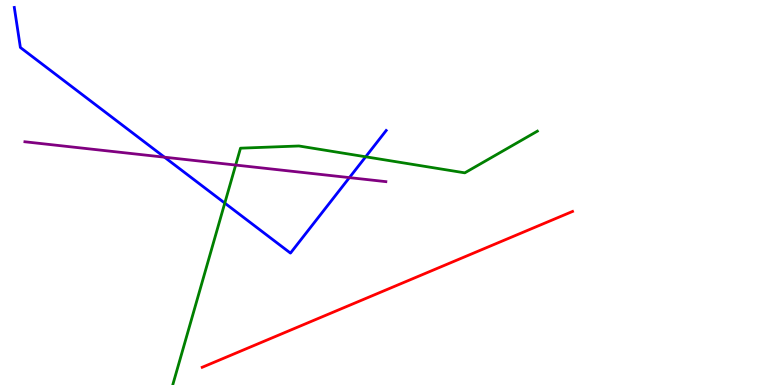[{'lines': ['blue', 'red'], 'intersections': []}, {'lines': ['green', 'red'], 'intersections': []}, {'lines': ['purple', 'red'], 'intersections': []}, {'lines': ['blue', 'green'], 'intersections': [{'x': 2.9, 'y': 4.72}, {'x': 4.72, 'y': 5.93}]}, {'lines': ['blue', 'purple'], 'intersections': [{'x': 2.12, 'y': 5.92}, {'x': 4.51, 'y': 5.39}]}, {'lines': ['green', 'purple'], 'intersections': [{'x': 3.04, 'y': 5.71}]}]